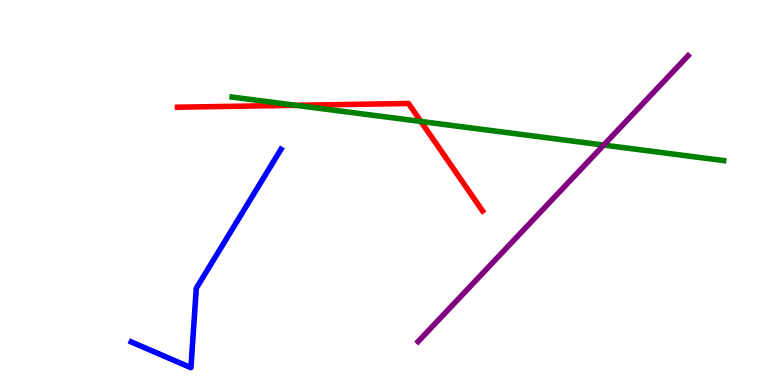[{'lines': ['blue', 'red'], 'intersections': []}, {'lines': ['green', 'red'], 'intersections': [{'x': 3.82, 'y': 7.26}, {'x': 5.43, 'y': 6.85}]}, {'lines': ['purple', 'red'], 'intersections': []}, {'lines': ['blue', 'green'], 'intersections': []}, {'lines': ['blue', 'purple'], 'intersections': []}, {'lines': ['green', 'purple'], 'intersections': [{'x': 7.79, 'y': 6.23}]}]